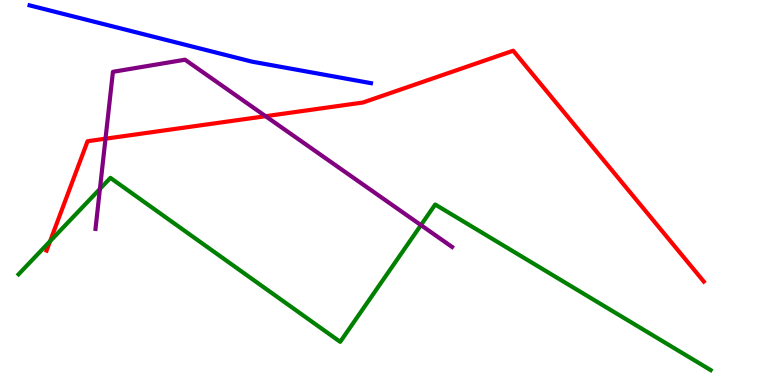[{'lines': ['blue', 'red'], 'intersections': []}, {'lines': ['green', 'red'], 'intersections': [{'x': 0.646, 'y': 3.73}]}, {'lines': ['purple', 'red'], 'intersections': [{'x': 1.36, 'y': 6.4}, {'x': 3.43, 'y': 6.98}]}, {'lines': ['blue', 'green'], 'intersections': []}, {'lines': ['blue', 'purple'], 'intersections': []}, {'lines': ['green', 'purple'], 'intersections': [{'x': 1.29, 'y': 5.09}, {'x': 5.43, 'y': 4.15}]}]